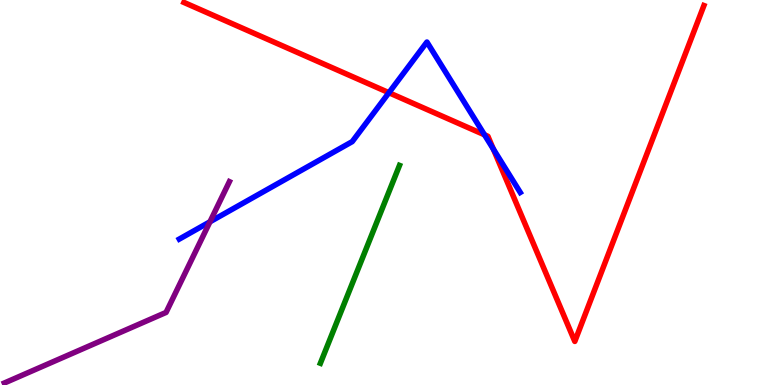[{'lines': ['blue', 'red'], 'intersections': [{'x': 5.02, 'y': 7.59}, {'x': 6.25, 'y': 6.5}, {'x': 6.37, 'y': 6.13}]}, {'lines': ['green', 'red'], 'intersections': []}, {'lines': ['purple', 'red'], 'intersections': []}, {'lines': ['blue', 'green'], 'intersections': []}, {'lines': ['blue', 'purple'], 'intersections': [{'x': 2.71, 'y': 4.24}]}, {'lines': ['green', 'purple'], 'intersections': []}]